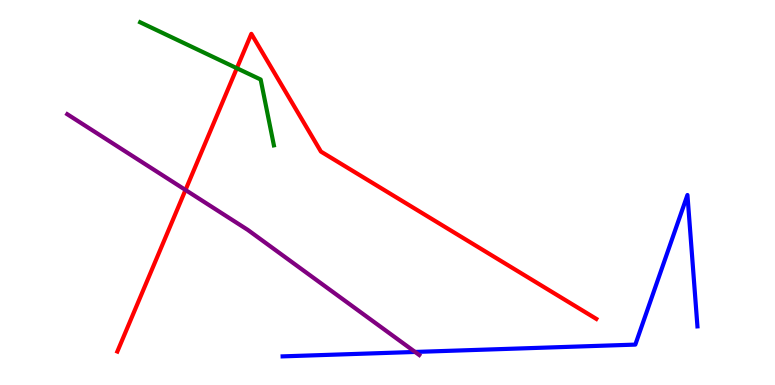[{'lines': ['blue', 'red'], 'intersections': []}, {'lines': ['green', 'red'], 'intersections': [{'x': 3.06, 'y': 8.23}]}, {'lines': ['purple', 'red'], 'intersections': [{'x': 2.39, 'y': 5.07}]}, {'lines': ['blue', 'green'], 'intersections': []}, {'lines': ['blue', 'purple'], 'intersections': [{'x': 5.36, 'y': 0.858}]}, {'lines': ['green', 'purple'], 'intersections': []}]